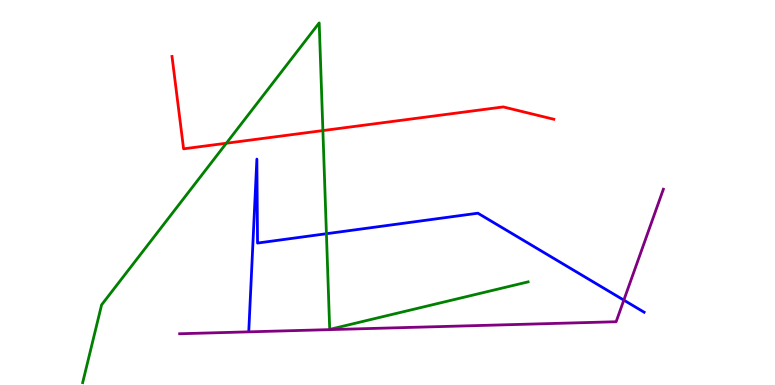[{'lines': ['blue', 'red'], 'intersections': []}, {'lines': ['green', 'red'], 'intersections': [{'x': 2.92, 'y': 6.28}, {'x': 4.17, 'y': 6.61}]}, {'lines': ['purple', 'red'], 'intersections': []}, {'lines': ['blue', 'green'], 'intersections': [{'x': 4.21, 'y': 3.93}]}, {'lines': ['blue', 'purple'], 'intersections': [{'x': 8.05, 'y': 2.2}]}, {'lines': ['green', 'purple'], 'intersections': []}]